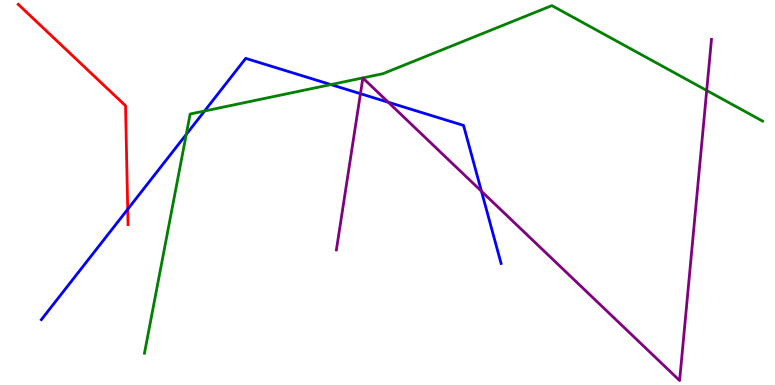[{'lines': ['blue', 'red'], 'intersections': [{'x': 1.65, 'y': 4.56}]}, {'lines': ['green', 'red'], 'intersections': []}, {'lines': ['purple', 'red'], 'intersections': []}, {'lines': ['blue', 'green'], 'intersections': [{'x': 2.4, 'y': 6.51}, {'x': 2.64, 'y': 7.12}, {'x': 4.27, 'y': 7.8}]}, {'lines': ['blue', 'purple'], 'intersections': [{'x': 4.65, 'y': 7.57}, {'x': 5.01, 'y': 7.34}, {'x': 6.21, 'y': 5.03}]}, {'lines': ['green', 'purple'], 'intersections': [{'x': 9.12, 'y': 7.65}]}]